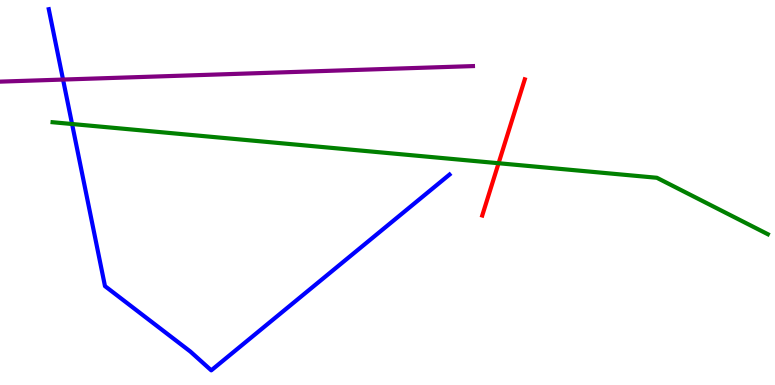[{'lines': ['blue', 'red'], 'intersections': []}, {'lines': ['green', 'red'], 'intersections': [{'x': 6.43, 'y': 5.76}]}, {'lines': ['purple', 'red'], 'intersections': []}, {'lines': ['blue', 'green'], 'intersections': [{'x': 0.93, 'y': 6.78}]}, {'lines': ['blue', 'purple'], 'intersections': [{'x': 0.814, 'y': 7.93}]}, {'lines': ['green', 'purple'], 'intersections': []}]